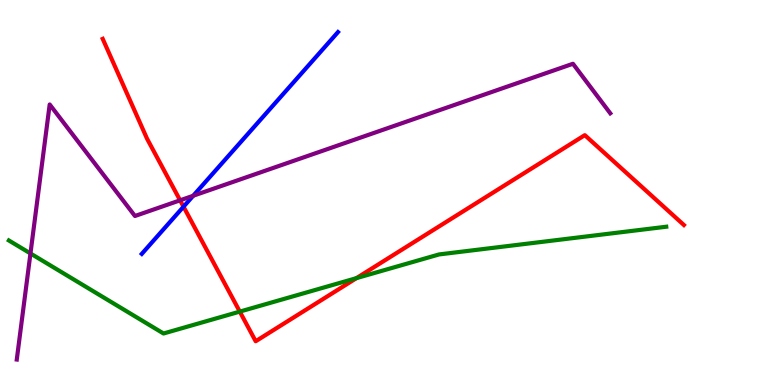[{'lines': ['blue', 'red'], 'intersections': [{'x': 2.37, 'y': 4.63}]}, {'lines': ['green', 'red'], 'intersections': [{'x': 3.09, 'y': 1.91}, {'x': 4.6, 'y': 2.78}]}, {'lines': ['purple', 'red'], 'intersections': [{'x': 2.32, 'y': 4.8}]}, {'lines': ['blue', 'green'], 'intersections': []}, {'lines': ['blue', 'purple'], 'intersections': [{'x': 2.49, 'y': 4.92}]}, {'lines': ['green', 'purple'], 'intersections': [{'x': 0.393, 'y': 3.42}]}]